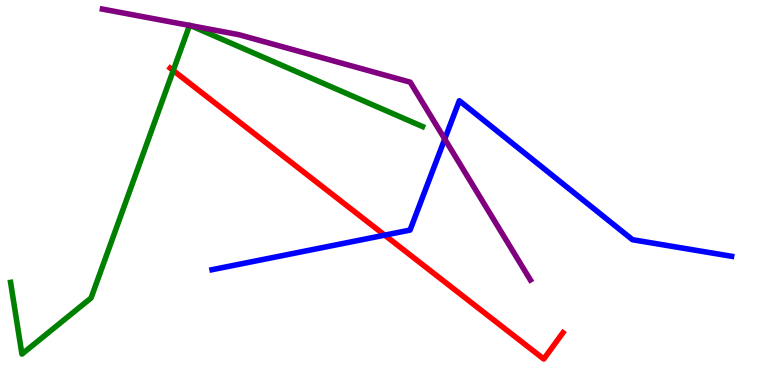[{'lines': ['blue', 'red'], 'intersections': [{'x': 4.96, 'y': 3.89}]}, {'lines': ['green', 'red'], 'intersections': [{'x': 2.24, 'y': 8.17}]}, {'lines': ['purple', 'red'], 'intersections': []}, {'lines': ['blue', 'green'], 'intersections': []}, {'lines': ['blue', 'purple'], 'intersections': [{'x': 5.74, 'y': 6.39}]}, {'lines': ['green', 'purple'], 'intersections': [{'x': 2.45, 'y': 9.34}, {'x': 2.46, 'y': 9.33}]}]